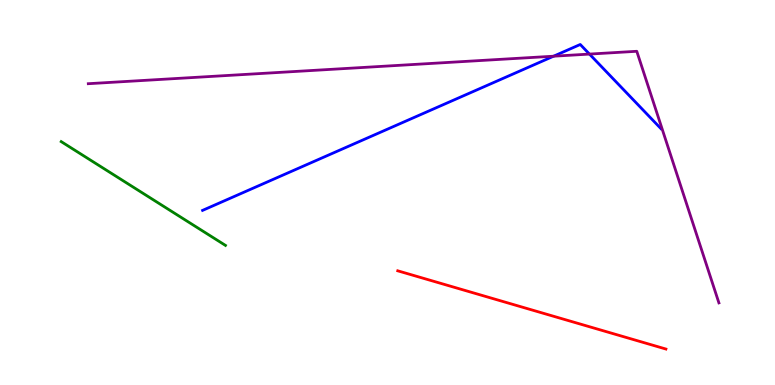[{'lines': ['blue', 'red'], 'intersections': []}, {'lines': ['green', 'red'], 'intersections': []}, {'lines': ['purple', 'red'], 'intersections': []}, {'lines': ['blue', 'green'], 'intersections': []}, {'lines': ['blue', 'purple'], 'intersections': [{'x': 7.14, 'y': 8.54}, {'x': 7.61, 'y': 8.6}]}, {'lines': ['green', 'purple'], 'intersections': []}]